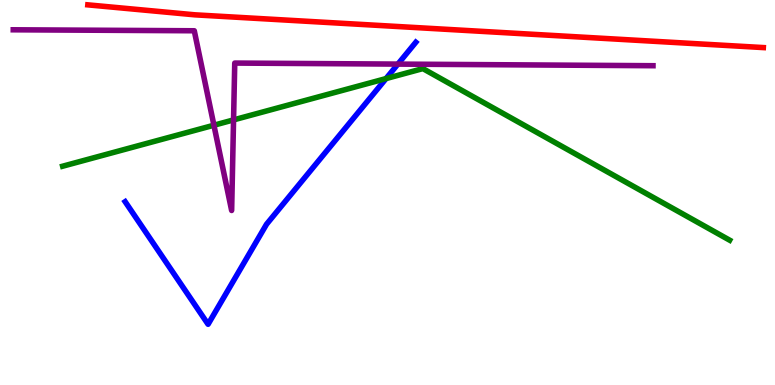[{'lines': ['blue', 'red'], 'intersections': []}, {'lines': ['green', 'red'], 'intersections': []}, {'lines': ['purple', 'red'], 'intersections': []}, {'lines': ['blue', 'green'], 'intersections': [{'x': 4.98, 'y': 7.96}]}, {'lines': ['blue', 'purple'], 'intersections': [{'x': 5.13, 'y': 8.34}]}, {'lines': ['green', 'purple'], 'intersections': [{'x': 2.76, 'y': 6.75}, {'x': 3.01, 'y': 6.89}]}]